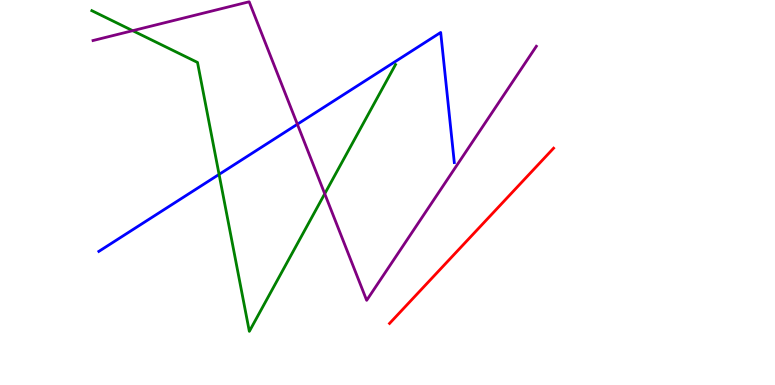[{'lines': ['blue', 'red'], 'intersections': []}, {'lines': ['green', 'red'], 'intersections': []}, {'lines': ['purple', 'red'], 'intersections': []}, {'lines': ['blue', 'green'], 'intersections': [{'x': 2.83, 'y': 5.47}]}, {'lines': ['blue', 'purple'], 'intersections': [{'x': 3.84, 'y': 6.77}]}, {'lines': ['green', 'purple'], 'intersections': [{'x': 1.71, 'y': 9.2}, {'x': 4.19, 'y': 4.97}]}]